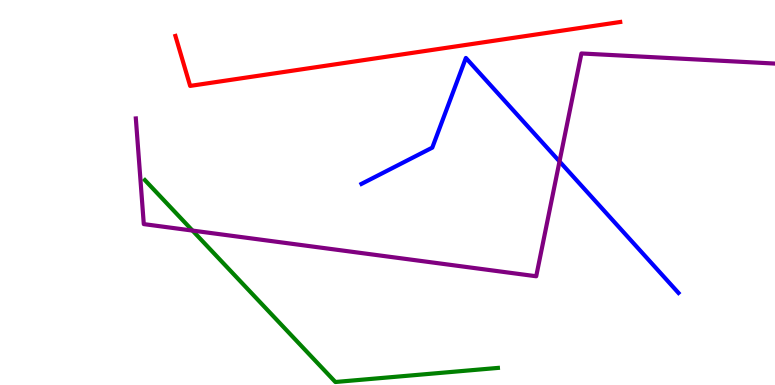[{'lines': ['blue', 'red'], 'intersections': []}, {'lines': ['green', 'red'], 'intersections': []}, {'lines': ['purple', 'red'], 'intersections': []}, {'lines': ['blue', 'green'], 'intersections': []}, {'lines': ['blue', 'purple'], 'intersections': [{'x': 7.22, 'y': 5.81}]}, {'lines': ['green', 'purple'], 'intersections': [{'x': 2.48, 'y': 4.01}]}]